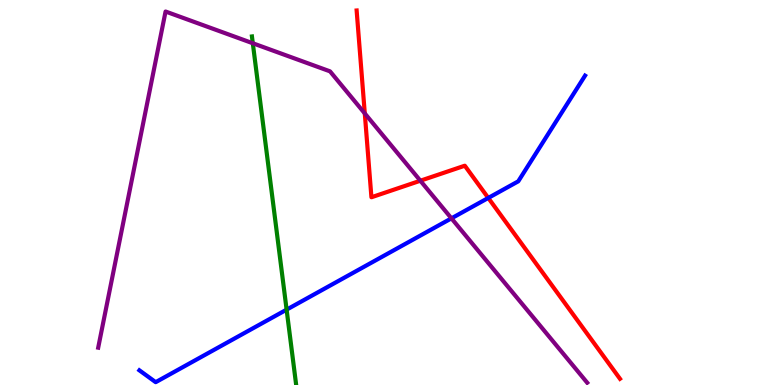[{'lines': ['blue', 'red'], 'intersections': [{'x': 6.3, 'y': 4.86}]}, {'lines': ['green', 'red'], 'intersections': []}, {'lines': ['purple', 'red'], 'intersections': [{'x': 4.71, 'y': 7.05}, {'x': 5.42, 'y': 5.31}]}, {'lines': ['blue', 'green'], 'intersections': [{'x': 3.7, 'y': 1.96}]}, {'lines': ['blue', 'purple'], 'intersections': [{'x': 5.83, 'y': 4.33}]}, {'lines': ['green', 'purple'], 'intersections': [{'x': 3.26, 'y': 8.88}]}]